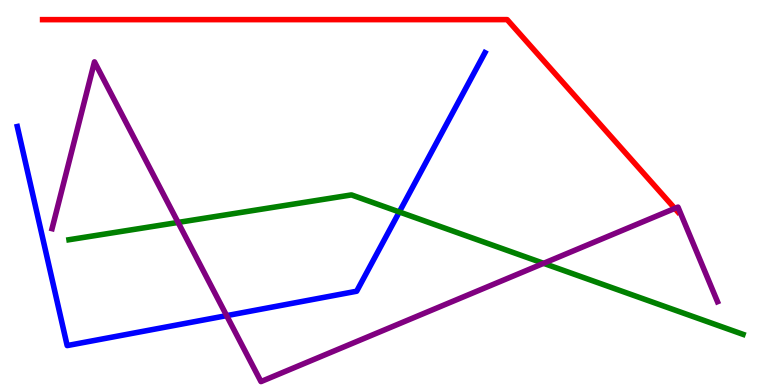[{'lines': ['blue', 'red'], 'intersections': []}, {'lines': ['green', 'red'], 'intersections': []}, {'lines': ['purple', 'red'], 'intersections': [{'x': 8.71, 'y': 4.59}]}, {'lines': ['blue', 'green'], 'intersections': [{'x': 5.15, 'y': 4.49}]}, {'lines': ['blue', 'purple'], 'intersections': [{'x': 2.92, 'y': 1.8}]}, {'lines': ['green', 'purple'], 'intersections': [{'x': 2.3, 'y': 4.22}, {'x': 7.01, 'y': 3.16}]}]